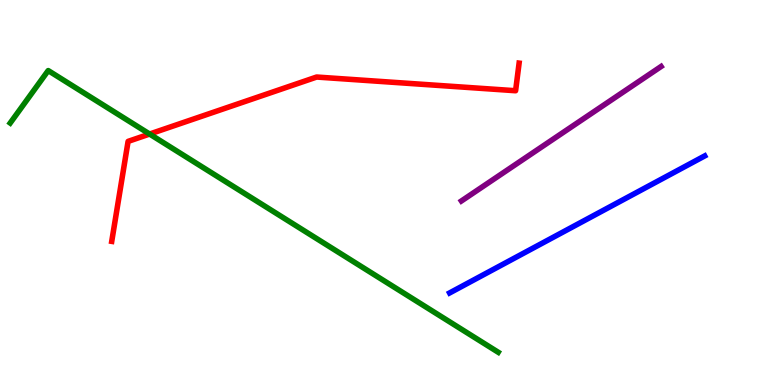[{'lines': ['blue', 'red'], 'intersections': []}, {'lines': ['green', 'red'], 'intersections': [{'x': 1.93, 'y': 6.52}]}, {'lines': ['purple', 'red'], 'intersections': []}, {'lines': ['blue', 'green'], 'intersections': []}, {'lines': ['blue', 'purple'], 'intersections': []}, {'lines': ['green', 'purple'], 'intersections': []}]